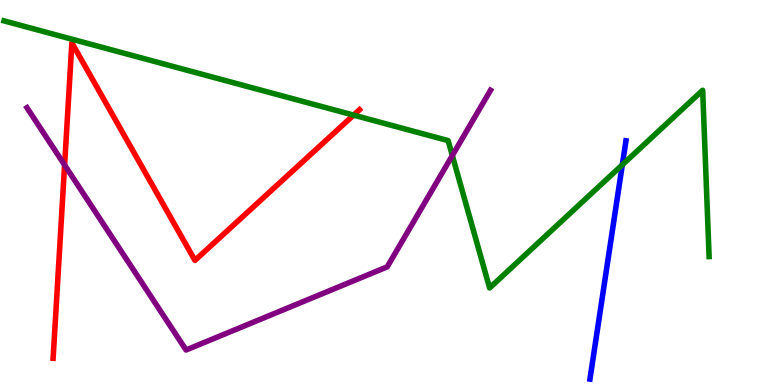[{'lines': ['blue', 'red'], 'intersections': []}, {'lines': ['green', 'red'], 'intersections': [{'x': 4.56, 'y': 7.01}]}, {'lines': ['purple', 'red'], 'intersections': [{'x': 0.834, 'y': 5.71}]}, {'lines': ['blue', 'green'], 'intersections': [{'x': 8.03, 'y': 5.72}]}, {'lines': ['blue', 'purple'], 'intersections': []}, {'lines': ['green', 'purple'], 'intersections': [{'x': 5.84, 'y': 5.96}]}]